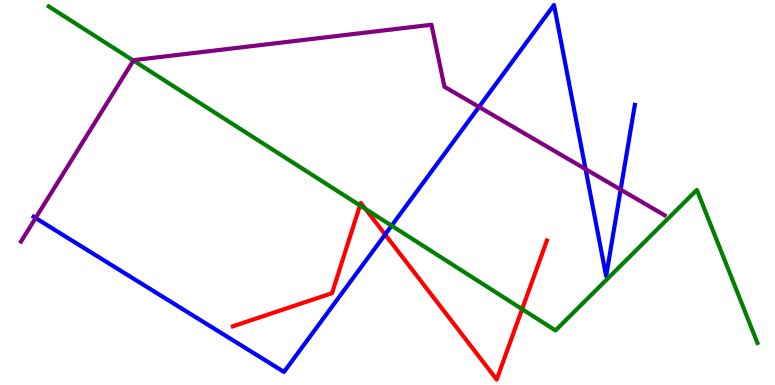[{'lines': ['blue', 'red'], 'intersections': [{'x': 4.97, 'y': 3.91}]}, {'lines': ['green', 'red'], 'intersections': [{'x': 4.64, 'y': 4.66}, {'x': 4.72, 'y': 4.57}, {'x': 6.74, 'y': 1.97}]}, {'lines': ['purple', 'red'], 'intersections': []}, {'lines': ['blue', 'green'], 'intersections': [{'x': 5.05, 'y': 4.14}]}, {'lines': ['blue', 'purple'], 'intersections': [{'x': 0.459, 'y': 4.34}, {'x': 6.18, 'y': 7.22}, {'x': 7.56, 'y': 5.61}, {'x': 8.01, 'y': 5.08}]}, {'lines': ['green', 'purple'], 'intersections': [{'x': 1.72, 'y': 8.43}]}]